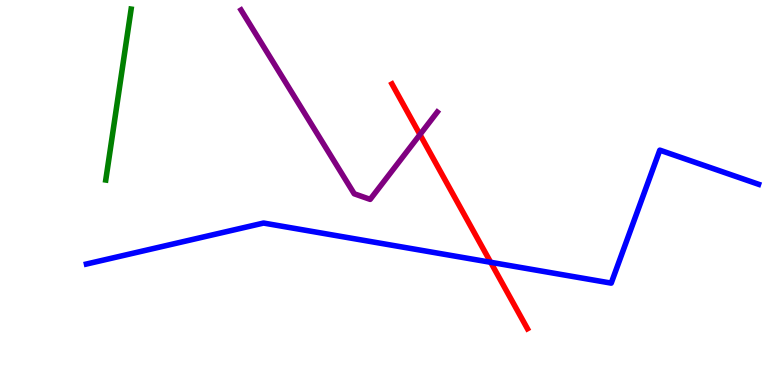[{'lines': ['blue', 'red'], 'intersections': [{'x': 6.33, 'y': 3.19}]}, {'lines': ['green', 'red'], 'intersections': []}, {'lines': ['purple', 'red'], 'intersections': [{'x': 5.42, 'y': 6.5}]}, {'lines': ['blue', 'green'], 'intersections': []}, {'lines': ['blue', 'purple'], 'intersections': []}, {'lines': ['green', 'purple'], 'intersections': []}]